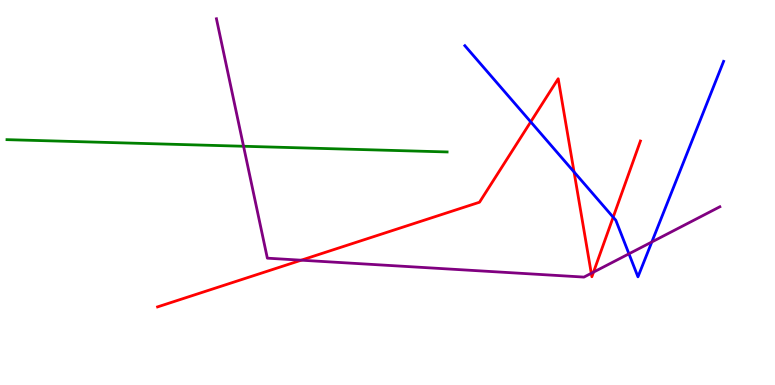[{'lines': ['blue', 'red'], 'intersections': [{'x': 6.85, 'y': 6.83}, {'x': 7.41, 'y': 5.53}, {'x': 7.91, 'y': 4.36}]}, {'lines': ['green', 'red'], 'intersections': []}, {'lines': ['purple', 'red'], 'intersections': [{'x': 3.89, 'y': 3.24}, {'x': 7.63, 'y': 2.9}, {'x': 7.66, 'y': 2.93}]}, {'lines': ['blue', 'green'], 'intersections': []}, {'lines': ['blue', 'purple'], 'intersections': [{'x': 8.12, 'y': 3.41}, {'x': 8.41, 'y': 3.71}]}, {'lines': ['green', 'purple'], 'intersections': [{'x': 3.14, 'y': 6.2}]}]